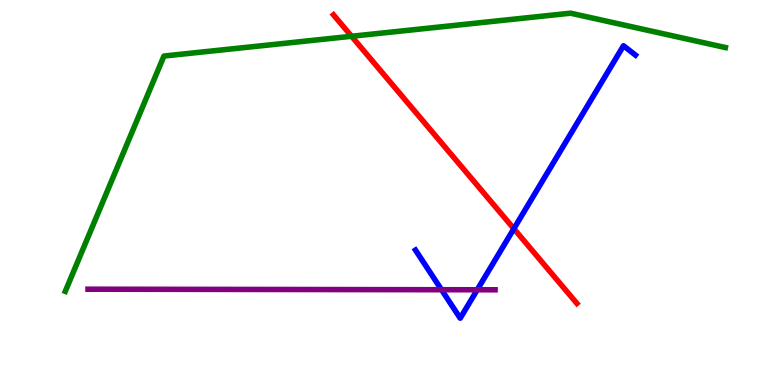[{'lines': ['blue', 'red'], 'intersections': [{'x': 6.63, 'y': 4.06}]}, {'lines': ['green', 'red'], 'intersections': [{'x': 4.54, 'y': 9.06}]}, {'lines': ['purple', 'red'], 'intersections': []}, {'lines': ['blue', 'green'], 'intersections': []}, {'lines': ['blue', 'purple'], 'intersections': [{'x': 5.7, 'y': 2.47}, {'x': 6.16, 'y': 2.47}]}, {'lines': ['green', 'purple'], 'intersections': []}]